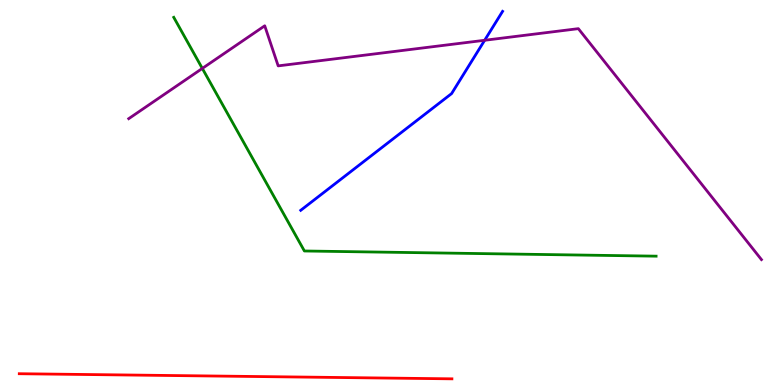[{'lines': ['blue', 'red'], 'intersections': []}, {'lines': ['green', 'red'], 'intersections': []}, {'lines': ['purple', 'red'], 'intersections': []}, {'lines': ['blue', 'green'], 'intersections': []}, {'lines': ['blue', 'purple'], 'intersections': [{'x': 6.25, 'y': 8.95}]}, {'lines': ['green', 'purple'], 'intersections': [{'x': 2.61, 'y': 8.22}]}]